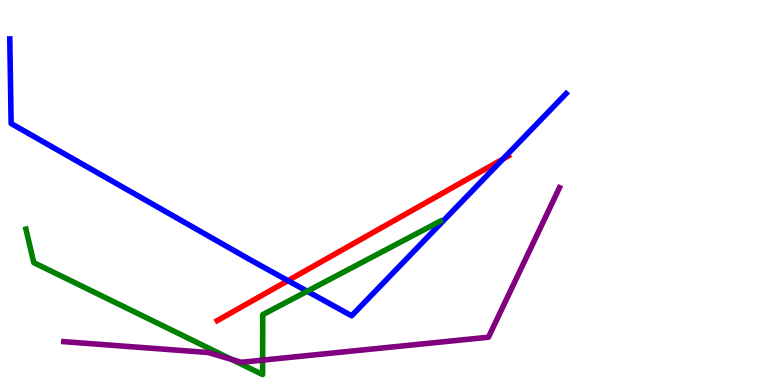[{'lines': ['blue', 'red'], 'intersections': [{'x': 3.72, 'y': 2.71}, {'x': 6.49, 'y': 5.87}]}, {'lines': ['green', 'red'], 'intersections': []}, {'lines': ['purple', 'red'], 'intersections': []}, {'lines': ['blue', 'green'], 'intersections': [{'x': 3.96, 'y': 2.44}]}, {'lines': ['blue', 'purple'], 'intersections': []}, {'lines': ['green', 'purple'], 'intersections': [{'x': 2.99, 'y': 0.664}, {'x': 3.39, 'y': 0.646}]}]